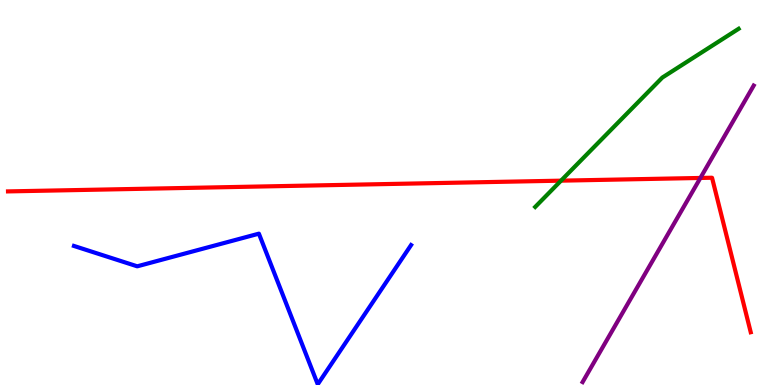[{'lines': ['blue', 'red'], 'intersections': []}, {'lines': ['green', 'red'], 'intersections': [{'x': 7.24, 'y': 5.31}]}, {'lines': ['purple', 'red'], 'intersections': [{'x': 9.04, 'y': 5.38}]}, {'lines': ['blue', 'green'], 'intersections': []}, {'lines': ['blue', 'purple'], 'intersections': []}, {'lines': ['green', 'purple'], 'intersections': []}]